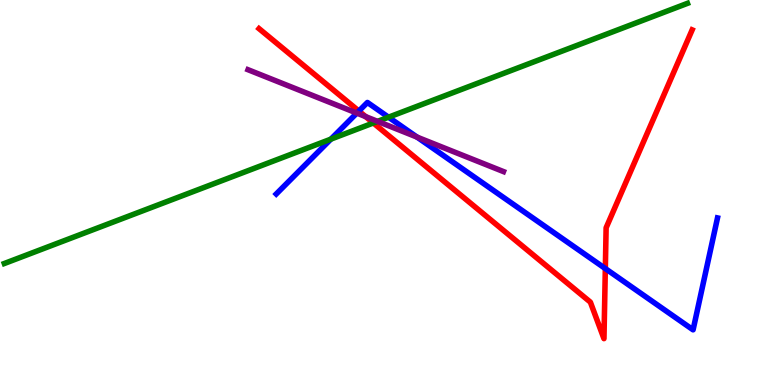[{'lines': ['blue', 'red'], 'intersections': [{'x': 4.63, 'y': 7.12}, {'x': 7.81, 'y': 3.02}]}, {'lines': ['green', 'red'], 'intersections': [{'x': 4.82, 'y': 6.81}]}, {'lines': ['purple', 'red'], 'intersections': [{'x': 4.72, 'y': 6.97}]}, {'lines': ['blue', 'green'], 'intersections': [{'x': 4.27, 'y': 6.39}, {'x': 5.01, 'y': 6.96}]}, {'lines': ['blue', 'purple'], 'intersections': [{'x': 4.6, 'y': 7.06}, {'x': 5.38, 'y': 6.44}]}, {'lines': ['green', 'purple'], 'intersections': [{'x': 4.87, 'y': 6.85}]}]